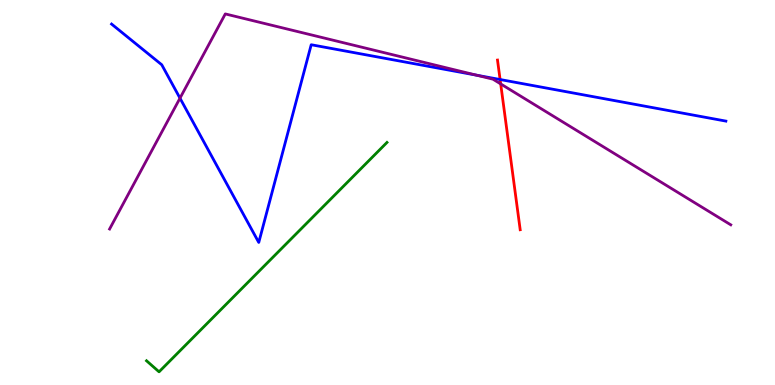[{'lines': ['blue', 'red'], 'intersections': [{'x': 6.45, 'y': 7.93}]}, {'lines': ['green', 'red'], 'intersections': []}, {'lines': ['purple', 'red'], 'intersections': [{'x': 6.46, 'y': 7.82}]}, {'lines': ['blue', 'green'], 'intersections': []}, {'lines': ['blue', 'purple'], 'intersections': [{'x': 2.32, 'y': 7.45}, {'x': 6.15, 'y': 8.05}]}, {'lines': ['green', 'purple'], 'intersections': []}]